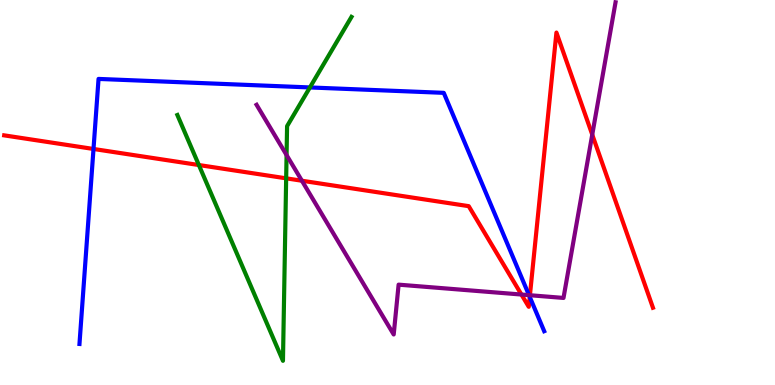[{'lines': ['blue', 'red'], 'intersections': [{'x': 1.21, 'y': 6.13}, {'x': 6.84, 'y': 2.29}]}, {'lines': ['green', 'red'], 'intersections': [{'x': 2.57, 'y': 5.71}, {'x': 3.69, 'y': 5.37}]}, {'lines': ['purple', 'red'], 'intersections': [{'x': 3.9, 'y': 5.31}, {'x': 6.73, 'y': 2.35}, {'x': 6.84, 'y': 2.33}, {'x': 7.64, 'y': 6.5}]}, {'lines': ['blue', 'green'], 'intersections': [{'x': 4.0, 'y': 7.73}]}, {'lines': ['blue', 'purple'], 'intersections': [{'x': 6.83, 'y': 2.33}]}, {'lines': ['green', 'purple'], 'intersections': [{'x': 3.7, 'y': 5.97}]}]